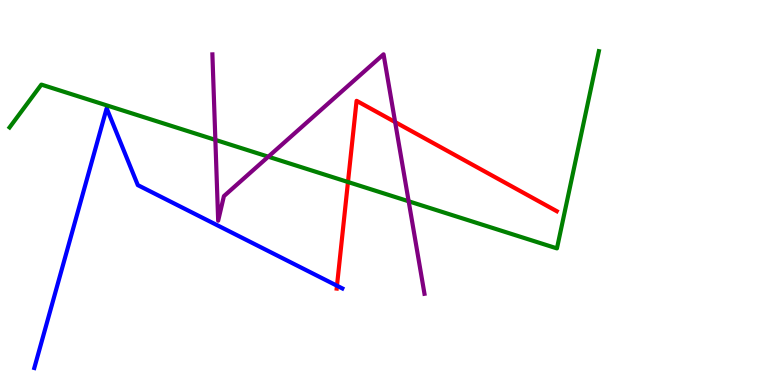[{'lines': ['blue', 'red'], 'intersections': [{'x': 4.35, 'y': 2.58}]}, {'lines': ['green', 'red'], 'intersections': [{'x': 4.49, 'y': 5.27}]}, {'lines': ['purple', 'red'], 'intersections': [{'x': 5.1, 'y': 6.83}]}, {'lines': ['blue', 'green'], 'intersections': []}, {'lines': ['blue', 'purple'], 'intersections': []}, {'lines': ['green', 'purple'], 'intersections': [{'x': 2.78, 'y': 6.37}, {'x': 3.46, 'y': 5.93}, {'x': 5.27, 'y': 4.77}]}]